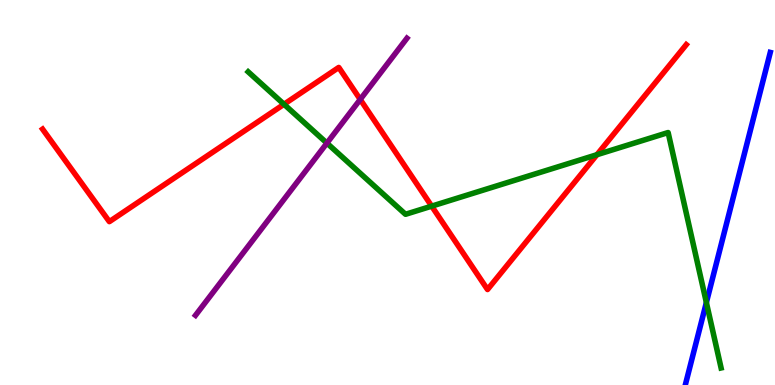[{'lines': ['blue', 'red'], 'intersections': []}, {'lines': ['green', 'red'], 'intersections': [{'x': 3.66, 'y': 7.29}, {'x': 5.57, 'y': 4.65}, {'x': 7.7, 'y': 5.98}]}, {'lines': ['purple', 'red'], 'intersections': [{'x': 4.65, 'y': 7.42}]}, {'lines': ['blue', 'green'], 'intersections': [{'x': 9.11, 'y': 2.14}]}, {'lines': ['blue', 'purple'], 'intersections': []}, {'lines': ['green', 'purple'], 'intersections': [{'x': 4.22, 'y': 6.28}]}]